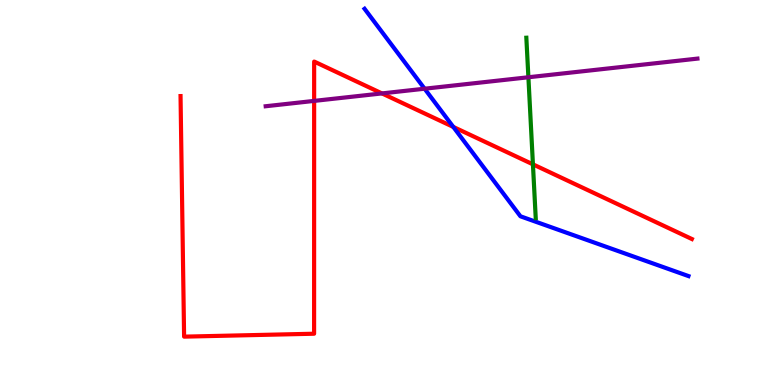[{'lines': ['blue', 'red'], 'intersections': [{'x': 5.85, 'y': 6.7}]}, {'lines': ['green', 'red'], 'intersections': [{'x': 6.88, 'y': 5.73}]}, {'lines': ['purple', 'red'], 'intersections': [{'x': 4.05, 'y': 7.38}, {'x': 4.93, 'y': 7.57}]}, {'lines': ['blue', 'green'], 'intersections': []}, {'lines': ['blue', 'purple'], 'intersections': [{'x': 5.48, 'y': 7.7}]}, {'lines': ['green', 'purple'], 'intersections': [{'x': 6.82, 'y': 7.99}]}]